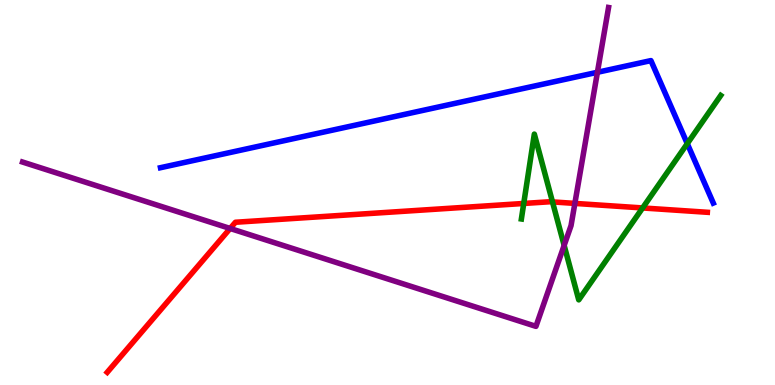[{'lines': ['blue', 'red'], 'intersections': []}, {'lines': ['green', 'red'], 'intersections': [{'x': 6.76, 'y': 4.72}, {'x': 7.13, 'y': 4.76}, {'x': 8.29, 'y': 4.6}]}, {'lines': ['purple', 'red'], 'intersections': [{'x': 2.97, 'y': 4.07}, {'x': 7.42, 'y': 4.72}]}, {'lines': ['blue', 'green'], 'intersections': [{'x': 8.87, 'y': 6.27}]}, {'lines': ['blue', 'purple'], 'intersections': [{'x': 7.71, 'y': 8.12}]}, {'lines': ['green', 'purple'], 'intersections': [{'x': 7.28, 'y': 3.63}]}]